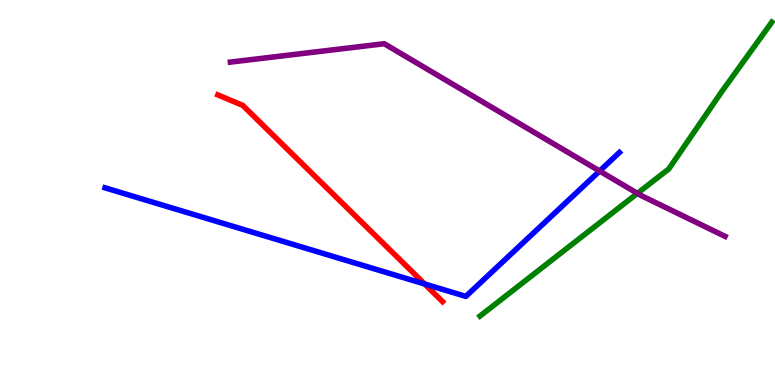[{'lines': ['blue', 'red'], 'intersections': [{'x': 5.48, 'y': 2.62}]}, {'lines': ['green', 'red'], 'intersections': []}, {'lines': ['purple', 'red'], 'intersections': []}, {'lines': ['blue', 'green'], 'intersections': []}, {'lines': ['blue', 'purple'], 'intersections': [{'x': 7.74, 'y': 5.56}]}, {'lines': ['green', 'purple'], 'intersections': [{'x': 8.22, 'y': 4.98}]}]